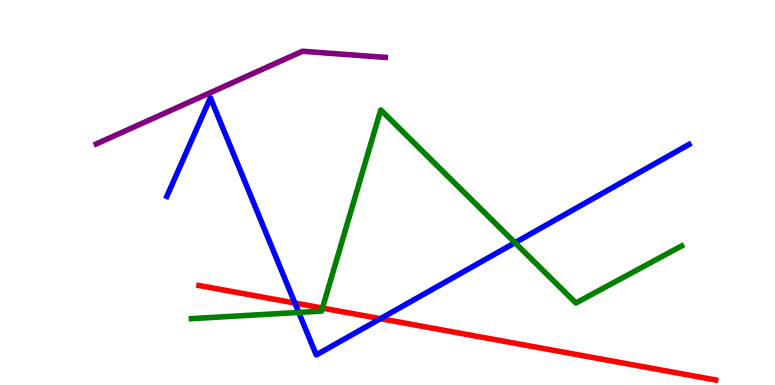[{'lines': ['blue', 'red'], 'intersections': [{'x': 3.8, 'y': 2.13}, {'x': 4.91, 'y': 1.72}]}, {'lines': ['green', 'red'], 'intersections': [{'x': 4.16, 'y': 2.0}]}, {'lines': ['purple', 'red'], 'intersections': []}, {'lines': ['blue', 'green'], 'intersections': [{'x': 3.85, 'y': 1.88}, {'x': 6.64, 'y': 3.7}]}, {'lines': ['blue', 'purple'], 'intersections': []}, {'lines': ['green', 'purple'], 'intersections': []}]